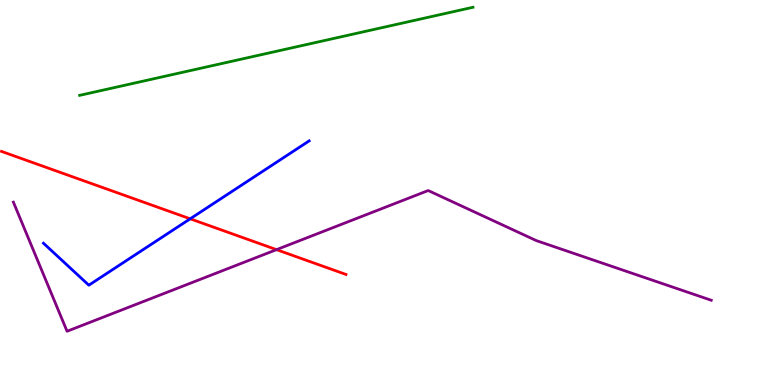[{'lines': ['blue', 'red'], 'intersections': [{'x': 2.45, 'y': 4.32}]}, {'lines': ['green', 'red'], 'intersections': []}, {'lines': ['purple', 'red'], 'intersections': [{'x': 3.57, 'y': 3.52}]}, {'lines': ['blue', 'green'], 'intersections': []}, {'lines': ['blue', 'purple'], 'intersections': []}, {'lines': ['green', 'purple'], 'intersections': []}]